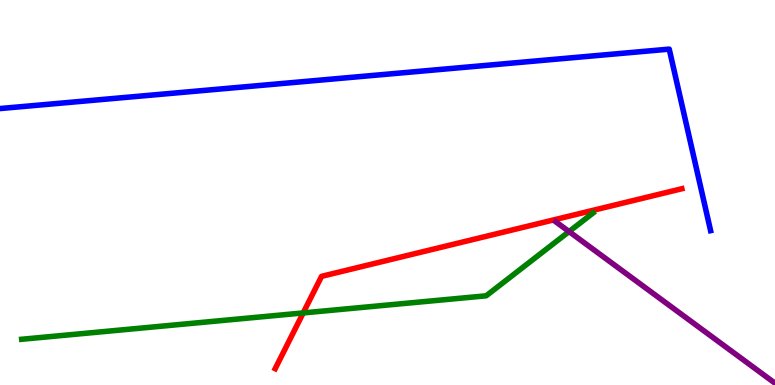[{'lines': ['blue', 'red'], 'intersections': []}, {'lines': ['green', 'red'], 'intersections': [{'x': 3.91, 'y': 1.87}]}, {'lines': ['purple', 'red'], 'intersections': []}, {'lines': ['blue', 'green'], 'intersections': []}, {'lines': ['blue', 'purple'], 'intersections': []}, {'lines': ['green', 'purple'], 'intersections': [{'x': 7.34, 'y': 3.99}]}]